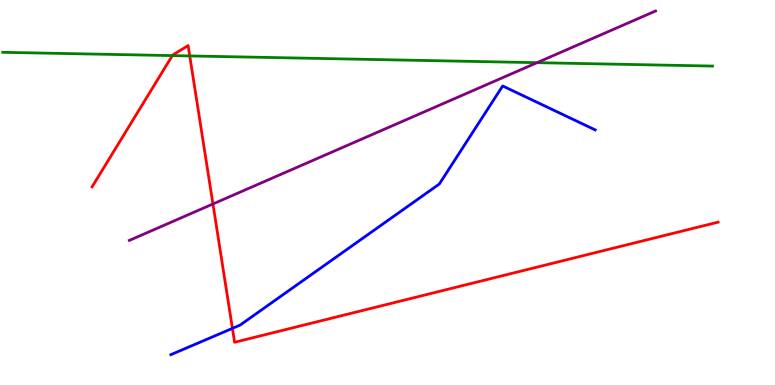[{'lines': ['blue', 'red'], 'intersections': [{'x': 3.0, 'y': 1.47}]}, {'lines': ['green', 'red'], 'intersections': [{'x': 2.22, 'y': 8.56}, {'x': 2.45, 'y': 8.55}]}, {'lines': ['purple', 'red'], 'intersections': [{'x': 2.75, 'y': 4.7}]}, {'lines': ['blue', 'green'], 'intersections': []}, {'lines': ['blue', 'purple'], 'intersections': []}, {'lines': ['green', 'purple'], 'intersections': [{'x': 6.93, 'y': 8.37}]}]